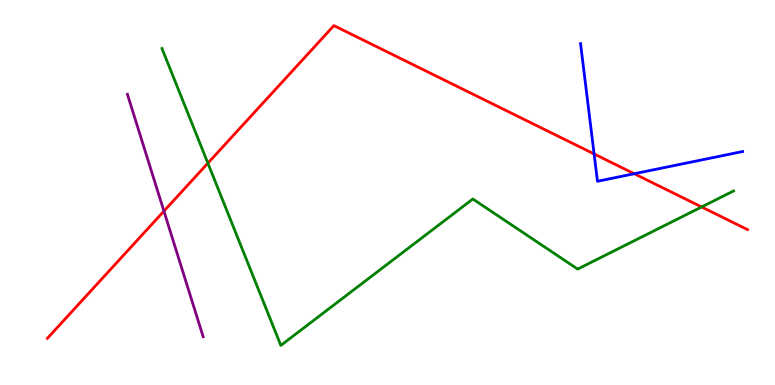[{'lines': ['blue', 'red'], 'intersections': [{'x': 7.67, 'y': 6.0}, {'x': 8.18, 'y': 5.49}]}, {'lines': ['green', 'red'], 'intersections': [{'x': 2.68, 'y': 5.76}, {'x': 9.05, 'y': 4.62}]}, {'lines': ['purple', 'red'], 'intersections': [{'x': 2.12, 'y': 4.52}]}, {'lines': ['blue', 'green'], 'intersections': []}, {'lines': ['blue', 'purple'], 'intersections': []}, {'lines': ['green', 'purple'], 'intersections': []}]